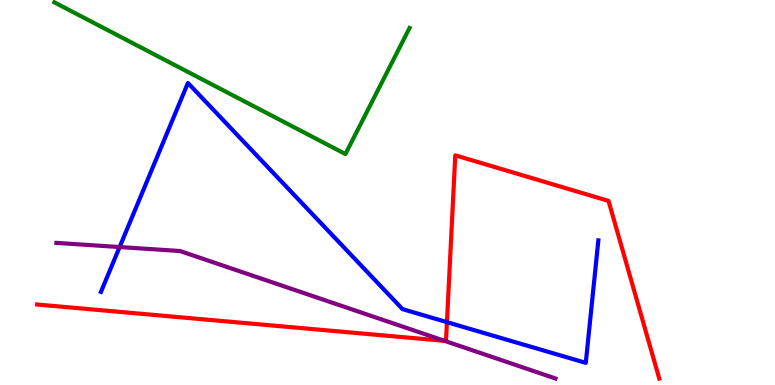[{'lines': ['blue', 'red'], 'intersections': [{'x': 5.77, 'y': 1.63}]}, {'lines': ['green', 'red'], 'intersections': []}, {'lines': ['purple', 'red'], 'intersections': [{'x': 5.74, 'y': 1.15}]}, {'lines': ['blue', 'green'], 'intersections': []}, {'lines': ['blue', 'purple'], 'intersections': [{'x': 1.54, 'y': 3.58}]}, {'lines': ['green', 'purple'], 'intersections': []}]